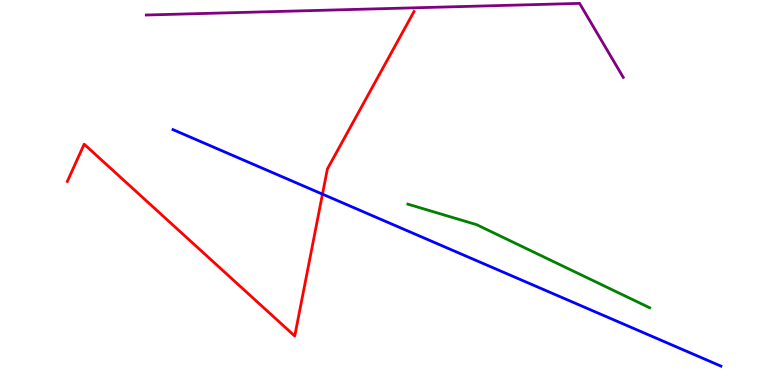[{'lines': ['blue', 'red'], 'intersections': [{'x': 4.16, 'y': 4.96}]}, {'lines': ['green', 'red'], 'intersections': []}, {'lines': ['purple', 'red'], 'intersections': []}, {'lines': ['blue', 'green'], 'intersections': []}, {'lines': ['blue', 'purple'], 'intersections': []}, {'lines': ['green', 'purple'], 'intersections': []}]